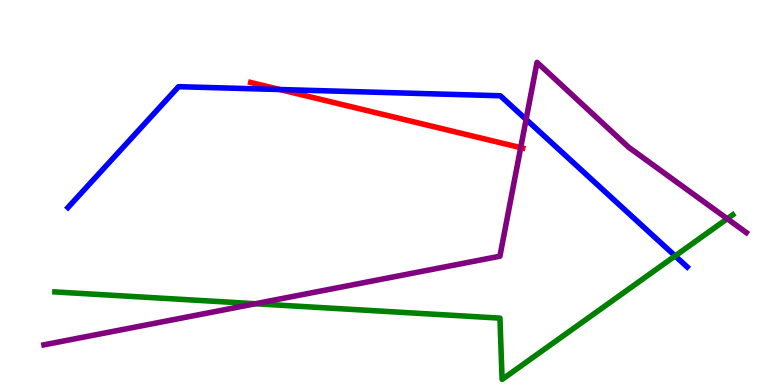[{'lines': ['blue', 'red'], 'intersections': [{'x': 3.61, 'y': 7.67}]}, {'lines': ['green', 'red'], 'intersections': []}, {'lines': ['purple', 'red'], 'intersections': [{'x': 6.72, 'y': 6.16}]}, {'lines': ['blue', 'green'], 'intersections': [{'x': 8.71, 'y': 3.35}]}, {'lines': ['blue', 'purple'], 'intersections': [{'x': 6.79, 'y': 6.9}]}, {'lines': ['green', 'purple'], 'intersections': [{'x': 3.3, 'y': 2.11}, {'x': 9.38, 'y': 4.32}]}]